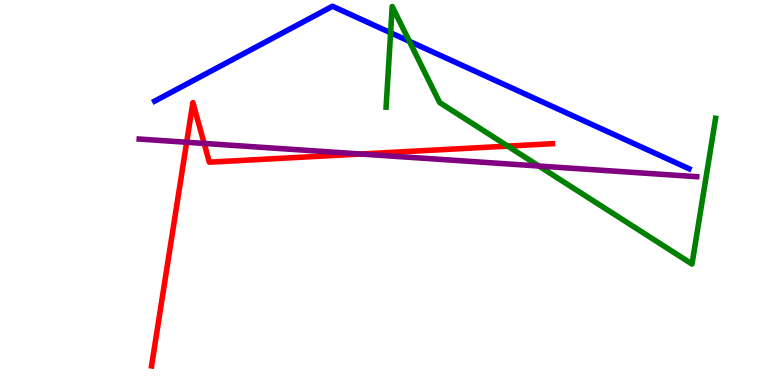[{'lines': ['blue', 'red'], 'intersections': []}, {'lines': ['green', 'red'], 'intersections': [{'x': 6.55, 'y': 6.2}]}, {'lines': ['purple', 'red'], 'intersections': [{'x': 2.41, 'y': 6.31}, {'x': 2.63, 'y': 6.27}, {'x': 4.66, 'y': 6.0}]}, {'lines': ['blue', 'green'], 'intersections': [{'x': 5.04, 'y': 9.15}, {'x': 5.28, 'y': 8.93}]}, {'lines': ['blue', 'purple'], 'intersections': []}, {'lines': ['green', 'purple'], 'intersections': [{'x': 6.95, 'y': 5.69}]}]